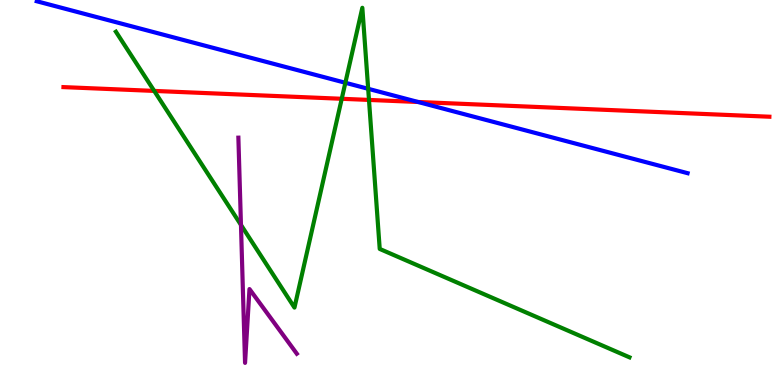[{'lines': ['blue', 'red'], 'intersections': [{'x': 5.39, 'y': 7.35}]}, {'lines': ['green', 'red'], 'intersections': [{'x': 1.99, 'y': 7.64}, {'x': 4.41, 'y': 7.43}, {'x': 4.76, 'y': 7.4}]}, {'lines': ['purple', 'red'], 'intersections': []}, {'lines': ['blue', 'green'], 'intersections': [{'x': 4.46, 'y': 7.85}, {'x': 4.75, 'y': 7.69}]}, {'lines': ['blue', 'purple'], 'intersections': []}, {'lines': ['green', 'purple'], 'intersections': [{'x': 3.11, 'y': 4.16}]}]